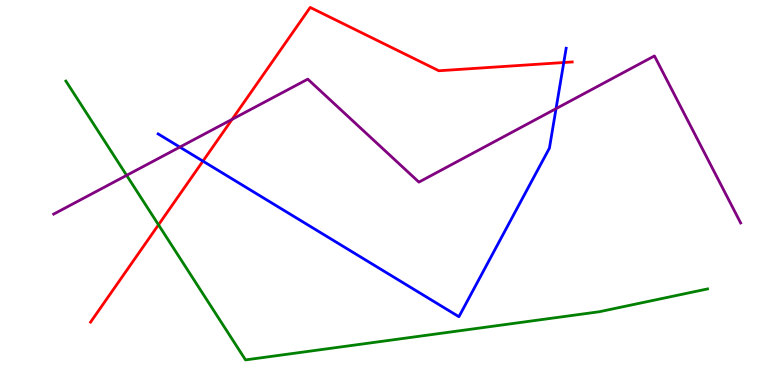[{'lines': ['blue', 'red'], 'intersections': [{'x': 2.62, 'y': 5.81}, {'x': 7.27, 'y': 8.38}]}, {'lines': ['green', 'red'], 'intersections': [{'x': 2.05, 'y': 4.16}]}, {'lines': ['purple', 'red'], 'intersections': [{'x': 2.99, 'y': 6.9}]}, {'lines': ['blue', 'green'], 'intersections': []}, {'lines': ['blue', 'purple'], 'intersections': [{'x': 2.32, 'y': 6.18}, {'x': 7.17, 'y': 7.18}]}, {'lines': ['green', 'purple'], 'intersections': [{'x': 1.63, 'y': 5.45}]}]